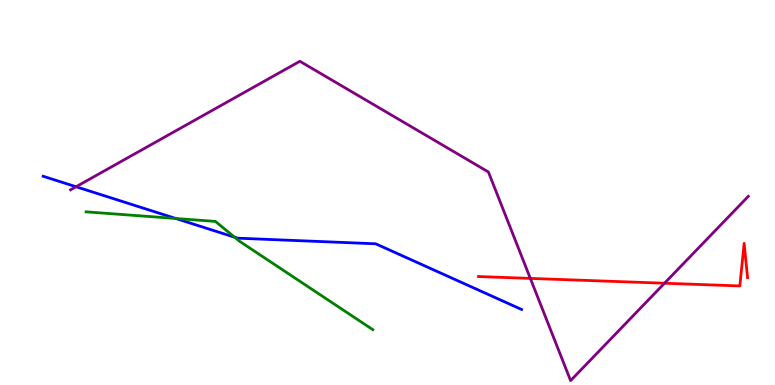[{'lines': ['blue', 'red'], 'intersections': []}, {'lines': ['green', 'red'], 'intersections': []}, {'lines': ['purple', 'red'], 'intersections': [{'x': 6.84, 'y': 2.77}, {'x': 8.57, 'y': 2.64}]}, {'lines': ['blue', 'green'], 'intersections': [{'x': 2.27, 'y': 4.33}, {'x': 3.03, 'y': 3.84}]}, {'lines': ['blue', 'purple'], 'intersections': [{'x': 0.981, 'y': 5.15}]}, {'lines': ['green', 'purple'], 'intersections': []}]